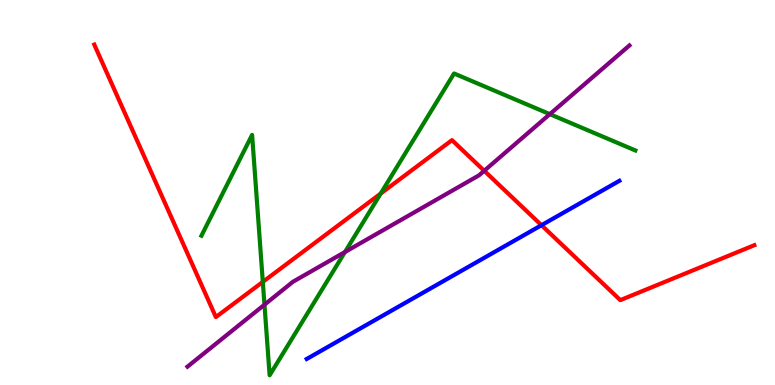[{'lines': ['blue', 'red'], 'intersections': [{'x': 6.99, 'y': 4.15}]}, {'lines': ['green', 'red'], 'intersections': [{'x': 3.39, 'y': 2.68}, {'x': 4.91, 'y': 4.97}]}, {'lines': ['purple', 'red'], 'intersections': [{'x': 6.25, 'y': 5.56}]}, {'lines': ['blue', 'green'], 'intersections': []}, {'lines': ['blue', 'purple'], 'intersections': []}, {'lines': ['green', 'purple'], 'intersections': [{'x': 3.41, 'y': 2.09}, {'x': 4.45, 'y': 3.45}, {'x': 7.09, 'y': 7.04}]}]